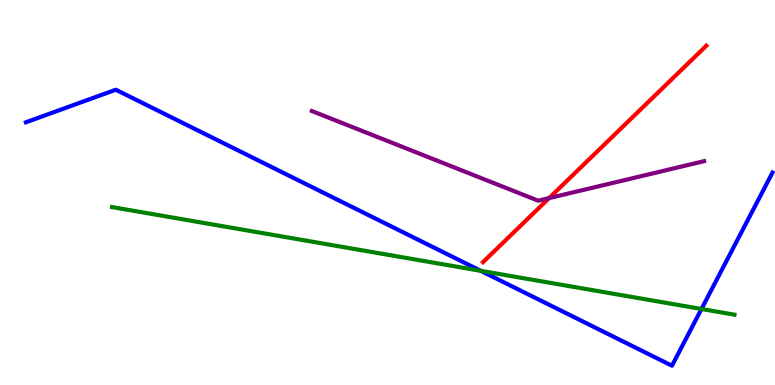[{'lines': ['blue', 'red'], 'intersections': []}, {'lines': ['green', 'red'], 'intersections': []}, {'lines': ['purple', 'red'], 'intersections': [{'x': 7.09, 'y': 4.85}]}, {'lines': ['blue', 'green'], 'intersections': [{'x': 6.2, 'y': 2.97}, {'x': 9.05, 'y': 1.97}]}, {'lines': ['blue', 'purple'], 'intersections': []}, {'lines': ['green', 'purple'], 'intersections': []}]